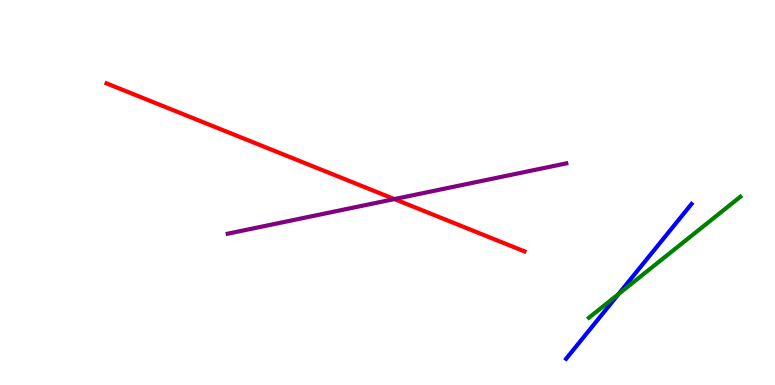[{'lines': ['blue', 'red'], 'intersections': []}, {'lines': ['green', 'red'], 'intersections': []}, {'lines': ['purple', 'red'], 'intersections': [{'x': 5.09, 'y': 4.83}]}, {'lines': ['blue', 'green'], 'intersections': [{'x': 7.98, 'y': 2.36}]}, {'lines': ['blue', 'purple'], 'intersections': []}, {'lines': ['green', 'purple'], 'intersections': []}]